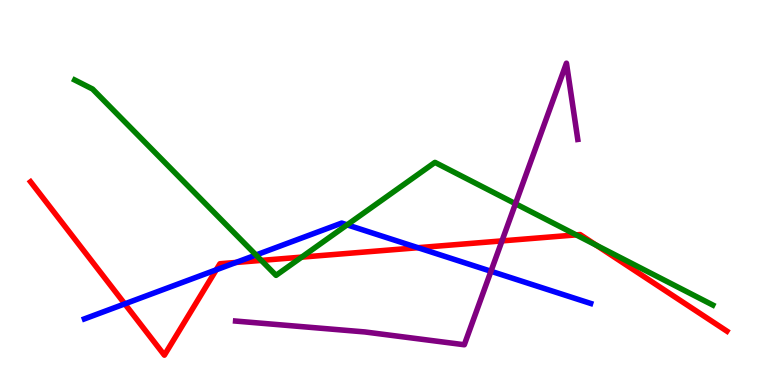[{'lines': ['blue', 'red'], 'intersections': [{'x': 1.61, 'y': 2.11}, {'x': 2.79, 'y': 2.99}, {'x': 3.05, 'y': 3.18}, {'x': 5.39, 'y': 3.57}]}, {'lines': ['green', 'red'], 'intersections': [{'x': 3.37, 'y': 3.24}, {'x': 3.89, 'y': 3.32}, {'x': 7.43, 'y': 3.9}, {'x': 7.69, 'y': 3.63}]}, {'lines': ['purple', 'red'], 'intersections': [{'x': 6.48, 'y': 3.74}]}, {'lines': ['blue', 'green'], 'intersections': [{'x': 3.3, 'y': 3.38}, {'x': 4.48, 'y': 4.16}]}, {'lines': ['blue', 'purple'], 'intersections': [{'x': 6.34, 'y': 2.95}]}, {'lines': ['green', 'purple'], 'intersections': [{'x': 6.65, 'y': 4.71}]}]